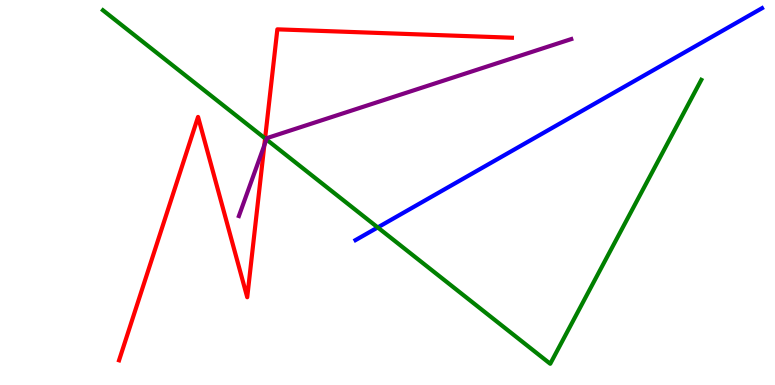[{'lines': ['blue', 'red'], 'intersections': []}, {'lines': ['green', 'red'], 'intersections': [{'x': 3.42, 'y': 6.4}]}, {'lines': ['purple', 'red'], 'intersections': [{'x': 3.41, 'y': 6.23}]}, {'lines': ['blue', 'green'], 'intersections': [{'x': 4.87, 'y': 4.09}]}, {'lines': ['blue', 'purple'], 'intersections': []}, {'lines': ['green', 'purple'], 'intersections': [{'x': 3.44, 'y': 6.38}]}]